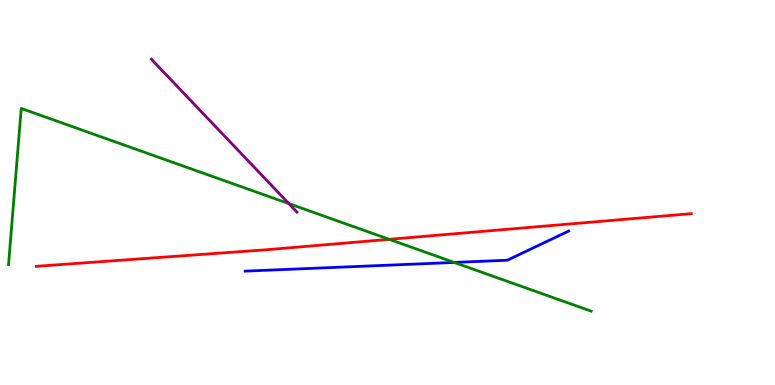[{'lines': ['blue', 'red'], 'intersections': []}, {'lines': ['green', 'red'], 'intersections': [{'x': 5.02, 'y': 3.78}]}, {'lines': ['purple', 'red'], 'intersections': []}, {'lines': ['blue', 'green'], 'intersections': [{'x': 5.86, 'y': 3.18}]}, {'lines': ['blue', 'purple'], 'intersections': []}, {'lines': ['green', 'purple'], 'intersections': [{'x': 3.73, 'y': 4.71}]}]